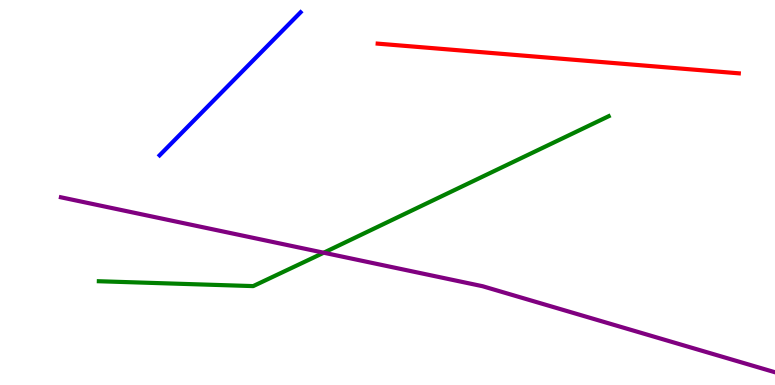[{'lines': ['blue', 'red'], 'intersections': []}, {'lines': ['green', 'red'], 'intersections': []}, {'lines': ['purple', 'red'], 'intersections': []}, {'lines': ['blue', 'green'], 'intersections': []}, {'lines': ['blue', 'purple'], 'intersections': []}, {'lines': ['green', 'purple'], 'intersections': [{'x': 4.18, 'y': 3.44}]}]